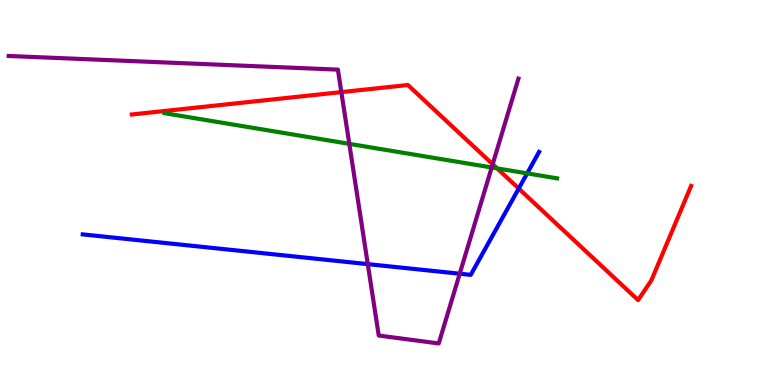[{'lines': ['blue', 'red'], 'intersections': [{'x': 6.69, 'y': 5.1}]}, {'lines': ['green', 'red'], 'intersections': [{'x': 6.41, 'y': 5.63}]}, {'lines': ['purple', 'red'], 'intersections': [{'x': 4.4, 'y': 7.61}, {'x': 6.36, 'y': 5.73}]}, {'lines': ['blue', 'green'], 'intersections': [{'x': 6.8, 'y': 5.5}]}, {'lines': ['blue', 'purple'], 'intersections': [{'x': 4.75, 'y': 3.14}, {'x': 5.93, 'y': 2.89}]}, {'lines': ['green', 'purple'], 'intersections': [{'x': 4.51, 'y': 6.26}, {'x': 6.34, 'y': 5.65}]}]